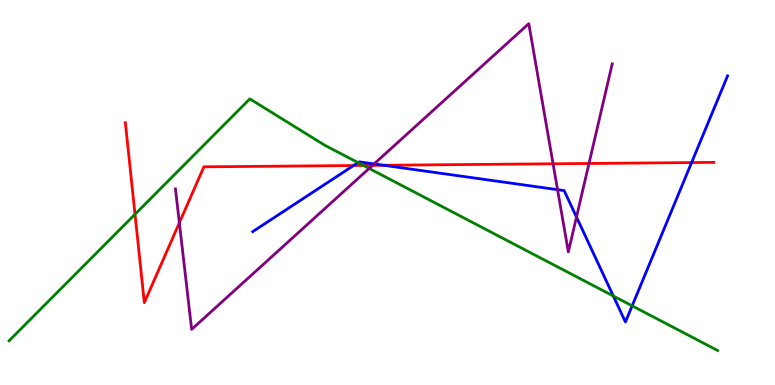[{'lines': ['blue', 'red'], 'intersections': [{'x': 4.56, 'y': 5.7}, {'x': 4.95, 'y': 5.71}, {'x': 8.92, 'y': 5.78}]}, {'lines': ['green', 'red'], 'intersections': [{'x': 1.74, 'y': 4.43}, {'x': 4.69, 'y': 5.7}]}, {'lines': ['purple', 'red'], 'intersections': [{'x': 2.31, 'y': 4.21}, {'x': 4.81, 'y': 5.71}, {'x': 7.14, 'y': 5.75}, {'x': 7.6, 'y': 5.75}]}, {'lines': ['blue', 'green'], 'intersections': [{'x': 4.62, 'y': 5.78}, {'x': 7.91, 'y': 2.31}, {'x': 8.16, 'y': 2.06}]}, {'lines': ['blue', 'purple'], 'intersections': [{'x': 4.83, 'y': 5.74}, {'x': 7.19, 'y': 5.07}, {'x': 7.44, 'y': 4.36}]}, {'lines': ['green', 'purple'], 'intersections': [{'x': 4.76, 'y': 5.63}]}]